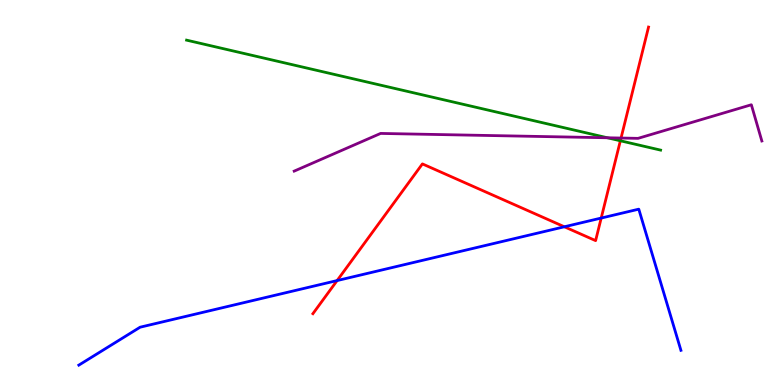[{'lines': ['blue', 'red'], 'intersections': [{'x': 4.35, 'y': 2.71}, {'x': 7.28, 'y': 4.11}, {'x': 7.76, 'y': 4.34}]}, {'lines': ['green', 'red'], 'intersections': [{'x': 8.0, 'y': 6.34}]}, {'lines': ['purple', 'red'], 'intersections': [{'x': 8.01, 'y': 6.41}]}, {'lines': ['blue', 'green'], 'intersections': []}, {'lines': ['blue', 'purple'], 'intersections': []}, {'lines': ['green', 'purple'], 'intersections': [{'x': 7.84, 'y': 6.42}]}]